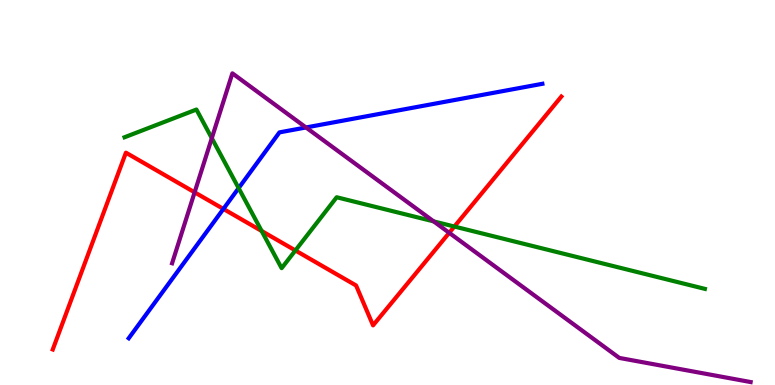[{'lines': ['blue', 'red'], 'intersections': [{'x': 2.88, 'y': 4.57}]}, {'lines': ['green', 'red'], 'intersections': [{'x': 3.38, 'y': 4.0}, {'x': 3.81, 'y': 3.49}, {'x': 5.86, 'y': 4.12}]}, {'lines': ['purple', 'red'], 'intersections': [{'x': 2.51, 'y': 5.0}, {'x': 5.8, 'y': 3.95}]}, {'lines': ['blue', 'green'], 'intersections': [{'x': 3.08, 'y': 5.11}]}, {'lines': ['blue', 'purple'], 'intersections': [{'x': 3.95, 'y': 6.69}]}, {'lines': ['green', 'purple'], 'intersections': [{'x': 2.73, 'y': 6.41}, {'x': 5.6, 'y': 4.25}]}]